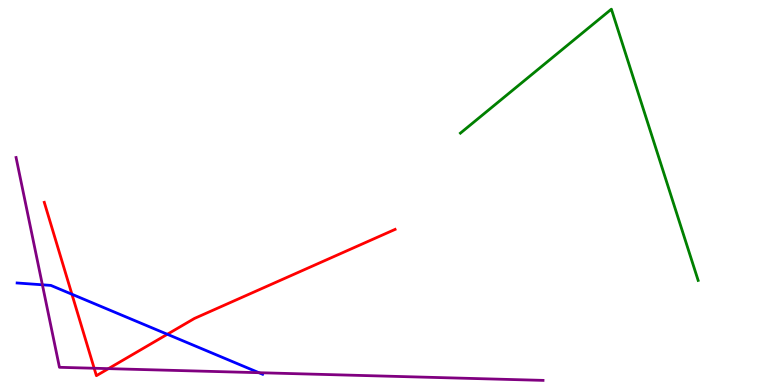[{'lines': ['blue', 'red'], 'intersections': [{'x': 0.928, 'y': 2.36}, {'x': 2.16, 'y': 1.32}]}, {'lines': ['green', 'red'], 'intersections': []}, {'lines': ['purple', 'red'], 'intersections': [{'x': 1.22, 'y': 0.435}, {'x': 1.4, 'y': 0.425}]}, {'lines': ['blue', 'green'], 'intersections': []}, {'lines': ['blue', 'purple'], 'intersections': [{'x': 0.547, 'y': 2.6}, {'x': 3.34, 'y': 0.319}]}, {'lines': ['green', 'purple'], 'intersections': []}]